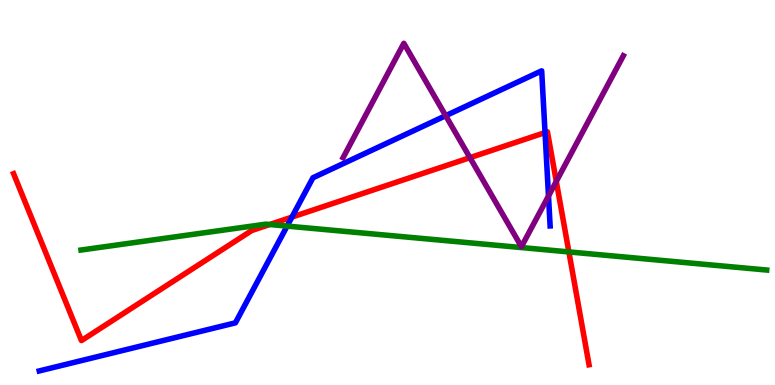[{'lines': ['blue', 'red'], 'intersections': [{'x': 3.77, 'y': 4.36}, {'x': 7.03, 'y': 6.56}]}, {'lines': ['green', 'red'], 'intersections': [{'x': 3.48, 'y': 4.17}, {'x': 7.34, 'y': 3.46}]}, {'lines': ['purple', 'red'], 'intersections': [{'x': 6.06, 'y': 5.9}, {'x': 7.18, 'y': 5.29}]}, {'lines': ['blue', 'green'], 'intersections': [{'x': 3.7, 'y': 4.13}]}, {'lines': ['blue', 'purple'], 'intersections': [{'x': 5.75, 'y': 6.99}, {'x': 7.08, 'y': 4.91}]}, {'lines': ['green', 'purple'], 'intersections': []}]